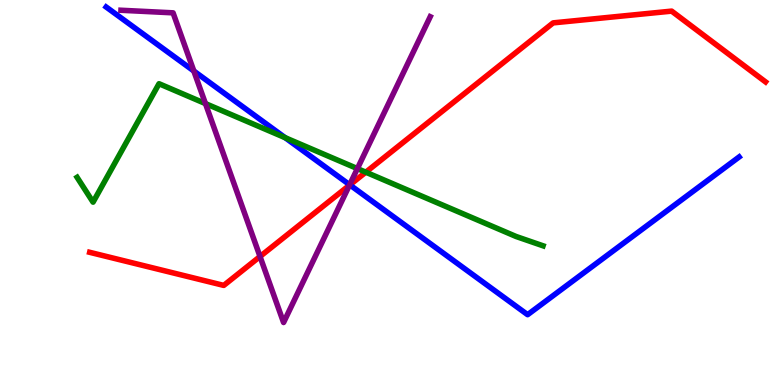[{'lines': ['blue', 'red'], 'intersections': [{'x': 4.51, 'y': 5.2}]}, {'lines': ['green', 'red'], 'intersections': [{'x': 4.72, 'y': 5.53}]}, {'lines': ['purple', 'red'], 'intersections': [{'x': 3.36, 'y': 3.34}, {'x': 4.51, 'y': 5.19}]}, {'lines': ['blue', 'green'], 'intersections': [{'x': 3.68, 'y': 6.42}]}, {'lines': ['blue', 'purple'], 'intersections': [{'x': 2.5, 'y': 8.16}, {'x': 4.51, 'y': 5.2}]}, {'lines': ['green', 'purple'], 'intersections': [{'x': 2.65, 'y': 7.31}, {'x': 4.61, 'y': 5.62}]}]